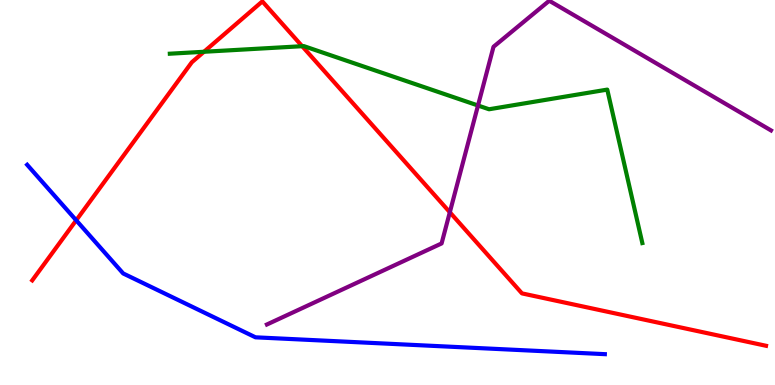[{'lines': ['blue', 'red'], 'intersections': [{'x': 0.983, 'y': 4.28}]}, {'lines': ['green', 'red'], 'intersections': [{'x': 2.63, 'y': 8.66}, {'x': 3.9, 'y': 8.8}]}, {'lines': ['purple', 'red'], 'intersections': [{'x': 5.8, 'y': 4.49}]}, {'lines': ['blue', 'green'], 'intersections': []}, {'lines': ['blue', 'purple'], 'intersections': []}, {'lines': ['green', 'purple'], 'intersections': [{'x': 6.17, 'y': 7.26}]}]